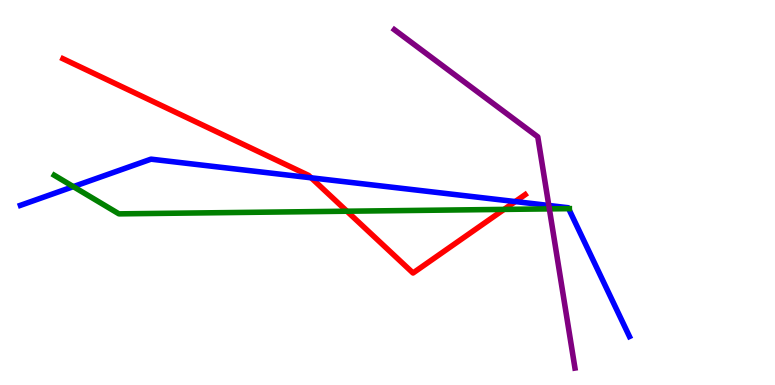[{'lines': ['blue', 'red'], 'intersections': [{'x': 4.02, 'y': 5.38}, {'x': 6.65, 'y': 4.76}]}, {'lines': ['green', 'red'], 'intersections': [{'x': 4.48, 'y': 4.51}, {'x': 6.5, 'y': 4.56}]}, {'lines': ['purple', 'red'], 'intersections': []}, {'lines': ['blue', 'green'], 'intersections': [{'x': 0.946, 'y': 5.15}, {'x': 7.34, 'y': 4.58}]}, {'lines': ['blue', 'purple'], 'intersections': [{'x': 7.08, 'y': 4.66}]}, {'lines': ['green', 'purple'], 'intersections': [{'x': 7.09, 'y': 4.57}]}]